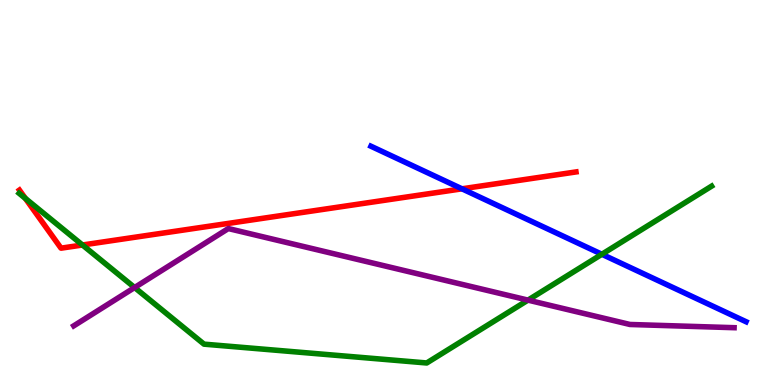[{'lines': ['blue', 'red'], 'intersections': [{'x': 5.96, 'y': 5.1}]}, {'lines': ['green', 'red'], 'intersections': [{'x': 0.327, 'y': 4.85}, {'x': 1.06, 'y': 3.64}]}, {'lines': ['purple', 'red'], 'intersections': []}, {'lines': ['blue', 'green'], 'intersections': [{'x': 7.77, 'y': 3.4}]}, {'lines': ['blue', 'purple'], 'intersections': []}, {'lines': ['green', 'purple'], 'intersections': [{'x': 1.74, 'y': 2.53}, {'x': 6.81, 'y': 2.2}]}]